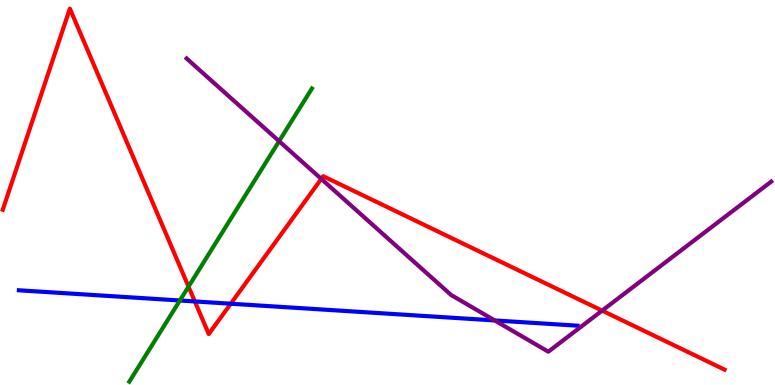[{'lines': ['blue', 'red'], 'intersections': [{'x': 2.51, 'y': 2.17}, {'x': 2.98, 'y': 2.11}]}, {'lines': ['green', 'red'], 'intersections': [{'x': 2.43, 'y': 2.56}]}, {'lines': ['purple', 'red'], 'intersections': [{'x': 4.15, 'y': 5.35}, {'x': 7.77, 'y': 1.93}]}, {'lines': ['blue', 'green'], 'intersections': [{'x': 2.32, 'y': 2.2}]}, {'lines': ['blue', 'purple'], 'intersections': [{'x': 6.38, 'y': 1.68}]}, {'lines': ['green', 'purple'], 'intersections': [{'x': 3.6, 'y': 6.33}]}]